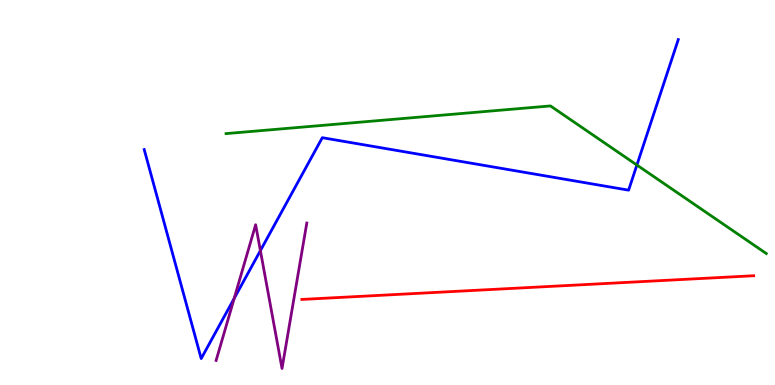[{'lines': ['blue', 'red'], 'intersections': []}, {'lines': ['green', 'red'], 'intersections': []}, {'lines': ['purple', 'red'], 'intersections': []}, {'lines': ['blue', 'green'], 'intersections': [{'x': 8.22, 'y': 5.71}]}, {'lines': ['blue', 'purple'], 'intersections': [{'x': 3.02, 'y': 2.25}, {'x': 3.36, 'y': 3.49}]}, {'lines': ['green', 'purple'], 'intersections': []}]